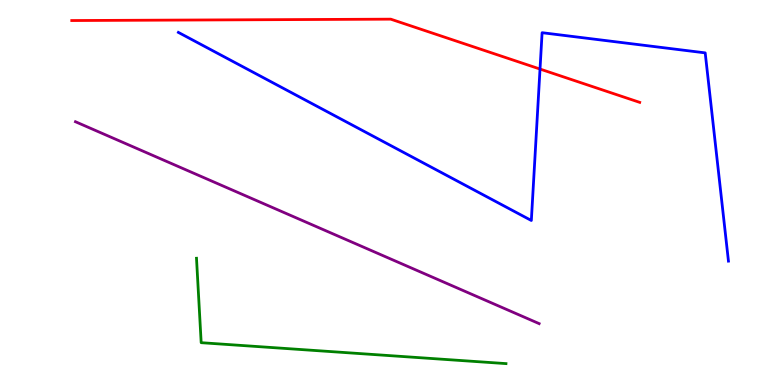[{'lines': ['blue', 'red'], 'intersections': [{'x': 6.97, 'y': 8.21}]}, {'lines': ['green', 'red'], 'intersections': []}, {'lines': ['purple', 'red'], 'intersections': []}, {'lines': ['blue', 'green'], 'intersections': []}, {'lines': ['blue', 'purple'], 'intersections': []}, {'lines': ['green', 'purple'], 'intersections': []}]